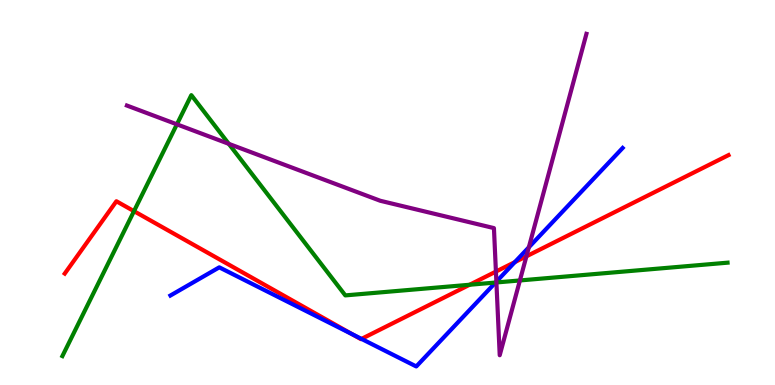[{'lines': ['blue', 'red'], 'intersections': [{'x': 4.54, 'y': 1.32}, {'x': 4.66, 'y': 1.2}, {'x': 6.64, 'y': 3.19}]}, {'lines': ['green', 'red'], 'intersections': [{'x': 1.73, 'y': 4.52}, {'x': 6.06, 'y': 2.6}]}, {'lines': ['purple', 'red'], 'intersections': [{'x': 6.4, 'y': 2.95}, {'x': 6.79, 'y': 3.34}]}, {'lines': ['blue', 'green'], 'intersections': [{'x': 6.39, 'y': 2.66}]}, {'lines': ['blue', 'purple'], 'intersections': [{'x': 6.4, 'y': 2.68}, {'x': 6.82, 'y': 3.58}]}, {'lines': ['green', 'purple'], 'intersections': [{'x': 2.28, 'y': 6.77}, {'x': 2.95, 'y': 6.26}, {'x': 6.41, 'y': 2.66}, {'x': 6.71, 'y': 2.72}]}]